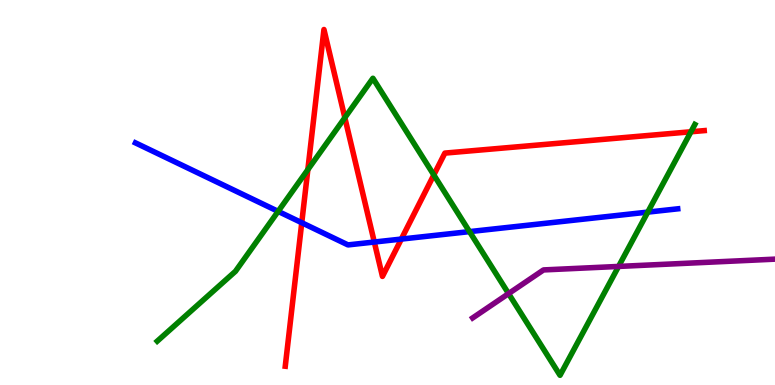[{'lines': ['blue', 'red'], 'intersections': [{'x': 3.89, 'y': 4.22}, {'x': 4.83, 'y': 3.71}, {'x': 5.18, 'y': 3.79}]}, {'lines': ['green', 'red'], 'intersections': [{'x': 3.97, 'y': 5.59}, {'x': 4.45, 'y': 6.94}, {'x': 5.6, 'y': 5.46}, {'x': 8.92, 'y': 6.58}]}, {'lines': ['purple', 'red'], 'intersections': []}, {'lines': ['blue', 'green'], 'intersections': [{'x': 3.59, 'y': 4.51}, {'x': 6.06, 'y': 3.98}, {'x': 8.36, 'y': 4.49}]}, {'lines': ['blue', 'purple'], 'intersections': []}, {'lines': ['green', 'purple'], 'intersections': [{'x': 6.56, 'y': 2.37}, {'x': 7.98, 'y': 3.08}]}]